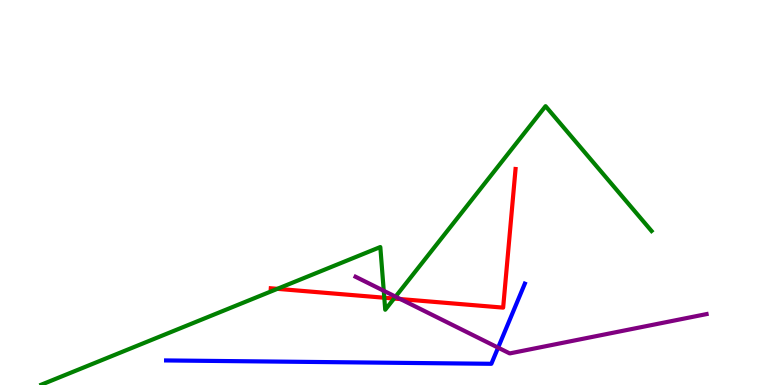[{'lines': ['blue', 'red'], 'intersections': []}, {'lines': ['green', 'red'], 'intersections': [{'x': 3.58, 'y': 2.5}, {'x': 4.96, 'y': 2.27}, {'x': 5.08, 'y': 2.25}]}, {'lines': ['purple', 'red'], 'intersections': [{'x': 5.17, 'y': 2.23}]}, {'lines': ['blue', 'green'], 'intersections': []}, {'lines': ['blue', 'purple'], 'intersections': [{'x': 6.43, 'y': 0.97}]}, {'lines': ['green', 'purple'], 'intersections': [{'x': 4.95, 'y': 2.45}, {'x': 5.1, 'y': 2.29}]}]